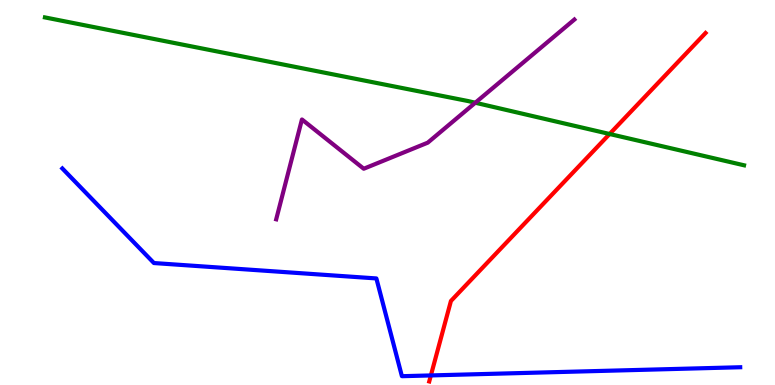[{'lines': ['blue', 'red'], 'intersections': [{'x': 5.56, 'y': 0.249}]}, {'lines': ['green', 'red'], 'intersections': [{'x': 7.87, 'y': 6.52}]}, {'lines': ['purple', 'red'], 'intersections': []}, {'lines': ['blue', 'green'], 'intersections': []}, {'lines': ['blue', 'purple'], 'intersections': []}, {'lines': ['green', 'purple'], 'intersections': [{'x': 6.13, 'y': 7.33}]}]